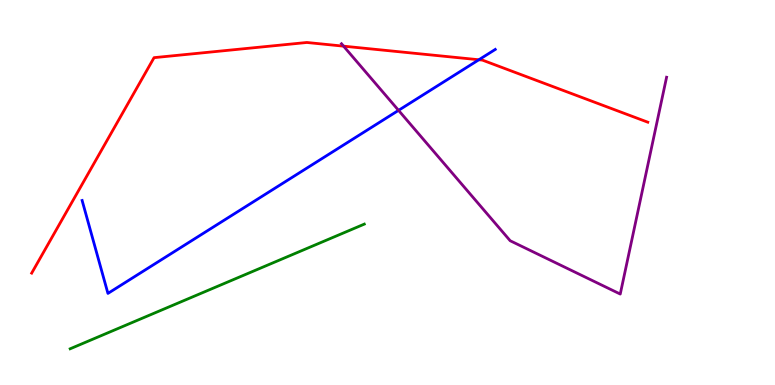[{'lines': ['blue', 'red'], 'intersections': [{'x': 6.18, 'y': 8.45}]}, {'lines': ['green', 'red'], 'intersections': []}, {'lines': ['purple', 'red'], 'intersections': [{'x': 4.43, 'y': 8.8}]}, {'lines': ['blue', 'green'], 'intersections': []}, {'lines': ['blue', 'purple'], 'intersections': [{'x': 5.14, 'y': 7.13}]}, {'lines': ['green', 'purple'], 'intersections': []}]